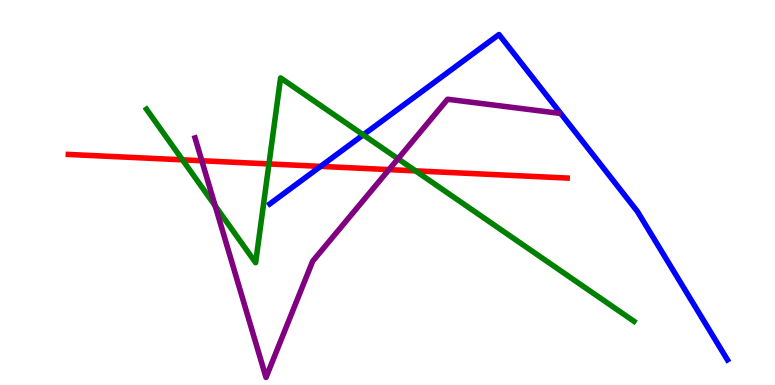[{'lines': ['blue', 'red'], 'intersections': [{'x': 4.14, 'y': 5.68}]}, {'lines': ['green', 'red'], 'intersections': [{'x': 2.35, 'y': 5.85}, {'x': 3.47, 'y': 5.74}, {'x': 5.36, 'y': 5.56}]}, {'lines': ['purple', 'red'], 'intersections': [{'x': 2.6, 'y': 5.82}, {'x': 5.02, 'y': 5.59}]}, {'lines': ['blue', 'green'], 'intersections': [{'x': 4.69, 'y': 6.5}]}, {'lines': ['blue', 'purple'], 'intersections': []}, {'lines': ['green', 'purple'], 'intersections': [{'x': 2.78, 'y': 4.66}, {'x': 5.14, 'y': 5.88}]}]